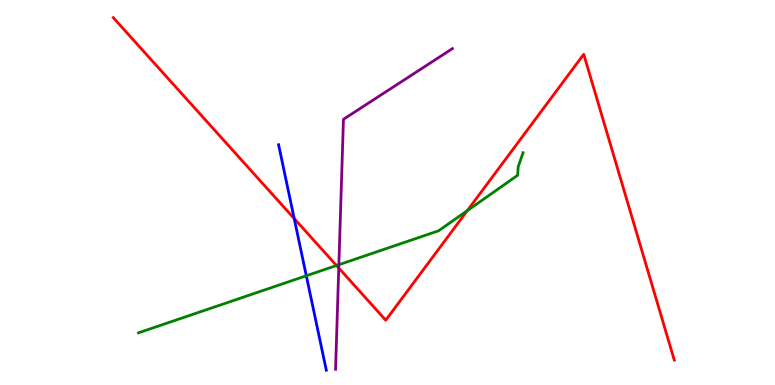[{'lines': ['blue', 'red'], 'intersections': [{'x': 3.8, 'y': 4.32}]}, {'lines': ['green', 'red'], 'intersections': [{'x': 4.34, 'y': 3.1}, {'x': 6.03, 'y': 4.53}]}, {'lines': ['purple', 'red'], 'intersections': [{'x': 4.37, 'y': 3.04}]}, {'lines': ['blue', 'green'], 'intersections': [{'x': 3.95, 'y': 2.84}]}, {'lines': ['blue', 'purple'], 'intersections': []}, {'lines': ['green', 'purple'], 'intersections': [{'x': 4.37, 'y': 3.12}]}]